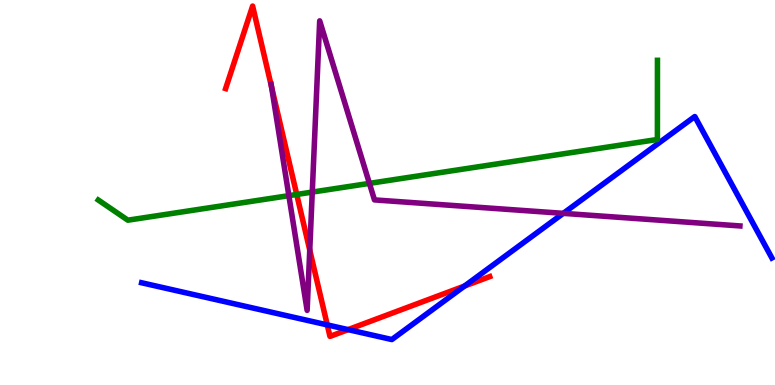[{'lines': ['blue', 'red'], 'intersections': [{'x': 4.22, 'y': 1.56}, {'x': 4.49, 'y': 1.44}, {'x': 5.99, 'y': 2.57}]}, {'lines': ['green', 'red'], 'intersections': [{'x': 3.83, 'y': 4.95}]}, {'lines': ['purple', 'red'], 'intersections': [{'x': 3.5, 'y': 7.74}, {'x': 4.0, 'y': 3.5}]}, {'lines': ['blue', 'green'], 'intersections': []}, {'lines': ['blue', 'purple'], 'intersections': [{'x': 7.27, 'y': 4.46}]}, {'lines': ['green', 'purple'], 'intersections': [{'x': 3.73, 'y': 4.92}, {'x': 4.03, 'y': 5.01}, {'x': 4.77, 'y': 5.24}]}]